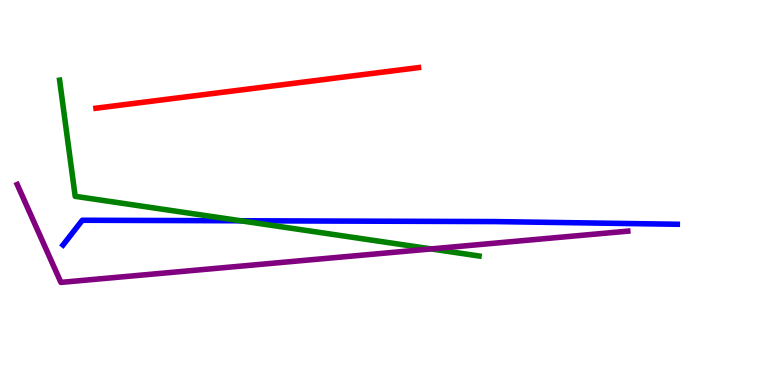[{'lines': ['blue', 'red'], 'intersections': []}, {'lines': ['green', 'red'], 'intersections': []}, {'lines': ['purple', 'red'], 'intersections': []}, {'lines': ['blue', 'green'], 'intersections': [{'x': 3.11, 'y': 4.27}]}, {'lines': ['blue', 'purple'], 'intersections': []}, {'lines': ['green', 'purple'], 'intersections': [{'x': 5.56, 'y': 3.53}]}]